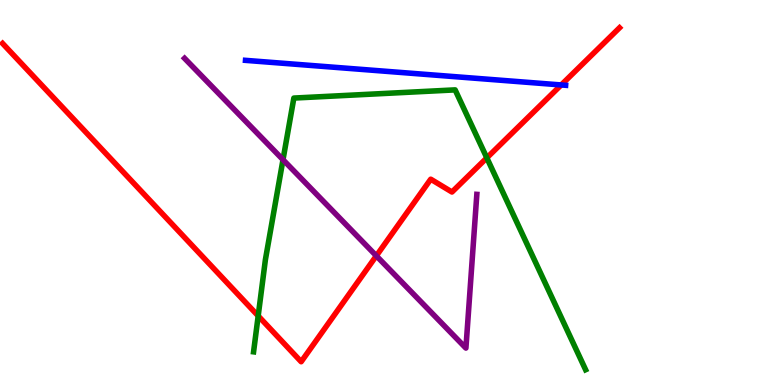[{'lines': ['blue', 'red'], 'intersections': [{'x': 7.24, 'y': 7.79}]}, {'lines': ['green', 'red'], 'intersections': [{'x': 3.33, 'y': 1.79}, {'x': 6.28, 'y': 5.9}]}, {'lines': ['purple', 'red'], 'intersections': [{'x': 4.86, 'y': 3.35}]}, {'lines': ['blue', 'green'], 'intersections': []}, {'lines': ['blue', 'purple'], 'intersections': []}, {'lines': ['green', 'purple'], 'intersections': [{'x': 3.65, 'y': 5.85}]}]